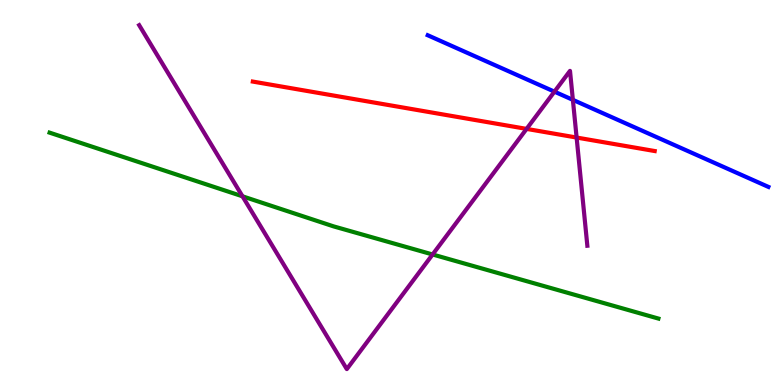[{'lines': ['blue', 'red'], 'intersections': []}, {'lines': ['green', 'red'], 'intersections': []}, {'lines': ['purple', 'red'], 'intersections': [{'x': 6.79, 'y': 6.65}, {'x': 7.44, 'y': 6.43}]}, {'lines': ['blue', 'green'], 'intersections': []}, {'lines': ['blue', 'purple'], 'intersections': [{'x': 7.15, 'y': 7.62}, {'x': 7.39, 'y': 7.41}]}, {'lines': ['green', 'purple'], 'intersections': [{'x': 3.13, 'y': 4.9}, {'x': 5.58, 'y': 3.39}]}]